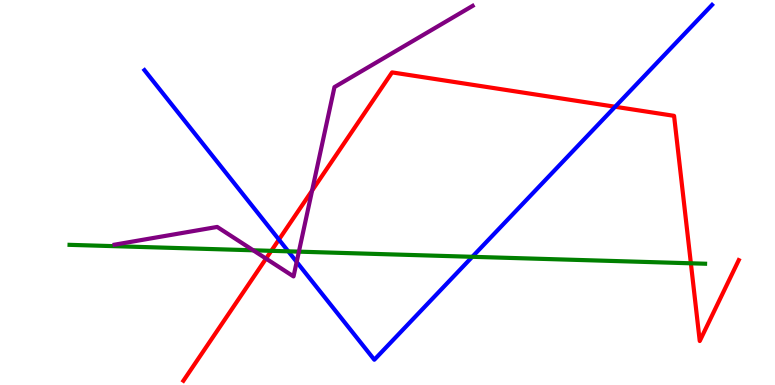[{'lines': ['blue', 'red'], 'intersections': [{'x': 3.6, 'y': 3.78}, {'x': 7.94, 'y': 7.23}]}, {'lines': ['green', 'red'], 'intersections': [{'x': 3.5, 'y': 3.48}, {'x': 8.91, 'y': 3.16}]}, {'lines': ['purple', 'red'], 'intersections': [{'x': 3.43, 'y': 3.28}, {'x': 4.03, 'y': 5.05}]}, {'lines': ['blue', 'green'], 'intersections': [{'x': 3.72, 'y': 3.47}, {'x': 6.09, 'y': 3.33}]}, {'lines': ['blue', 'purple'], 'intersections': [{'x': 3.83, 'y': 3.2}]}, {'lines': ['green', 'purple'], 'intersections': [{'x': 3.27, 'y': 3.5}, {'x': 3.86, 'y': 3.46}]}]